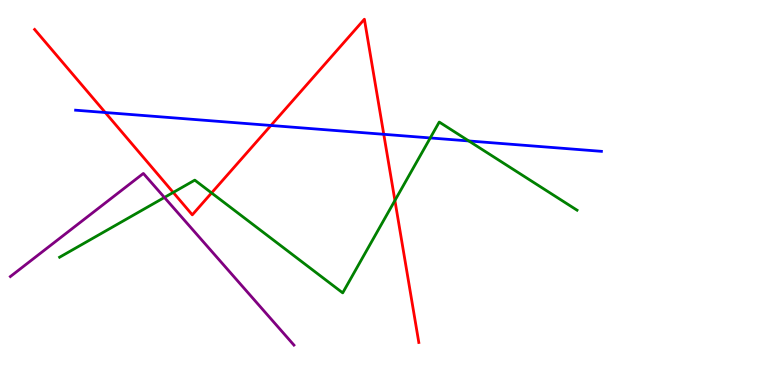[{'lines': ['blue', 'red'], 'intersections': [{'x': 1.36, 'y': 7.08}, {'x': 3.5, 'y': 6.74}, {'x': 4.95, 'y': 6.51}]}, {'lines': ['green', 'red'], 'intersections': [{'x': 2.24, 'y': 5.0}, {'x': 2.73, 'y': 4.99}, {'x': 5.1, 'y': 4.79}]}, {'lines': ['purple', 'red'], 'intersections': []}, {'lines': ['blue', 'green'], 'intersections': [{'x': 5.55, 'y': 6.42}, {'x': 6.05, 'y': 6.34}]}, {'lines': ['blue', 'purple'], 'intersections': []}, {'lines': ['green', 'purple'], 'intersections': [{'x': 2.12, 'y': 4.87}]}]